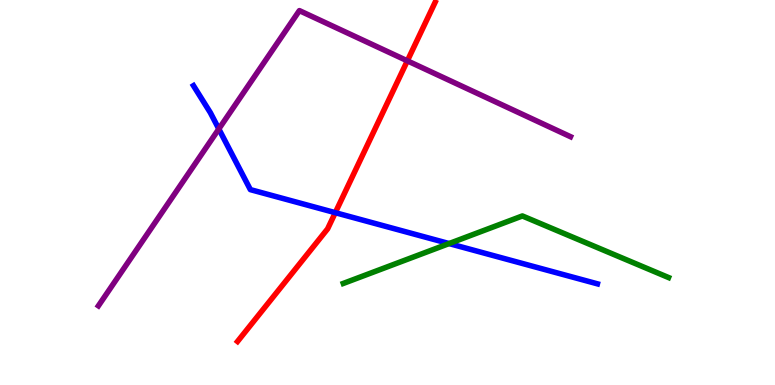[{'lines': ['blue', 'red'], 'intersections': [{'x': 4.33, 'y': 4.48}]}, {'lines': ['green', 'red'], 'intersections': []}, {'lines': ['purple', 'red'], 'intersections': [{'x': 5.26, 'y': 8.42}]}, {'lines': ['blue', 'green'], 'intersections': [{'x': 5.79, 'y': 3.67}]}, {'lines': ['blue', 'purple'], 'intersections': [{'x': 2.82, 'y': 6.65}]}, {'lines': ['green', 'purple'], 'intersections': []}]